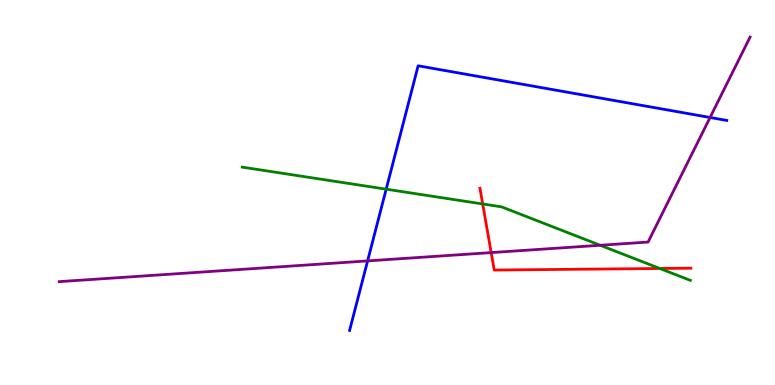[{'lines': ['blue', 'red'], 'intersections': []}, {'lines': ['green', 'red'], 'intersections': [{'x': 6.23, 'y': 4.7}, {'x': 8.51, 'y': 3.03}]}, {'lines': ['purple', 'red'], 'intersections': [{'x': 6.34, 'y': 3.44}]}, {'lines': ['blue', 'green'], 'intersections': [{'x': 4.98, 'y': 5.09}]}, {'lines': ['blue', 'purple'], 'intersections': [{'x': 4.74, 'y': 3.22}, {'x': 9.16, 'y': 6.95}]}, {'lines': ['green', 'purple'], 'intersections': [{'x': 7.74, 'y': 3.63}]}]